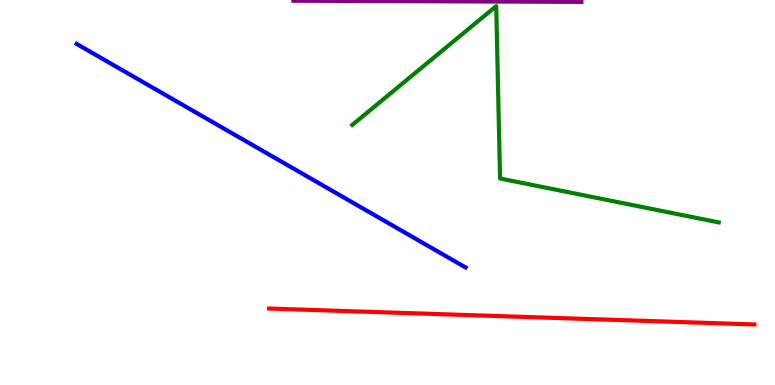[{'lines': ['blue', 'red'], 'intersections': []}, {'lines': ['green', 'red'], 'intersections': []}, {'lines': ['purple', 'red'], 'intersections': []}, {'lines': ['blue', 'green'], 'intersections': []}, {'lines': ['blue', 'purple'], 'intersections': []}, {'lines': ['green', 'purple'], 'intersections': []}]